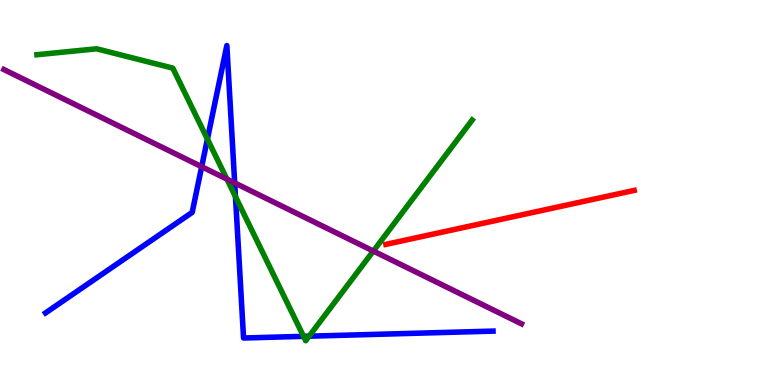[{'lines': ['blue', 'red'], 'intersections': []}, {'lines': ['green', 'red'], 'intersections': []}, {'lines': ['purple', 'red'], 'intersections': []}, {'lines': ['blue', 'green'], 'intersections': [{'x': 2.68, 'y': 6.39}, {'x': 3.04, 'y': 4.89}, {'x': 3.92, 'y': 1.26}, {'x': 3.99, 'y': 1.27}]}, {'lines': ['blue', 'purple'], 'intersections': [{'x': 2.6, 'y': 5.67}, {'x': 3.03, 'y': 5.25}]}, {'lines': ['green', 'purple'], 'intersections': [{'x': 2.93, 'y': 5.35}, {'x': 4.82, 'y': 3.48}]}]